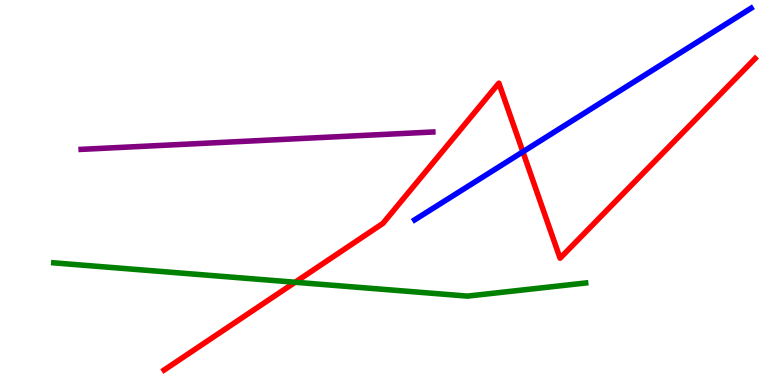[{'lines': ['blue', 'red'], 'intersections': [{'x': 6.75, 'y': 6.06}]}, {'lines': ['green', 'red'], 'intersections': [{'x': 3.81, 'y': 2.67}]}, {'lines': ['purple', 'red'], 'intersections': []}, {'lines': ['blue', 'green'], 'intersections': []}, {'lines': ['blue', 'purple'], 'intersections': []}, {'lines': ['green', 'purple'], 'intersections': []}]